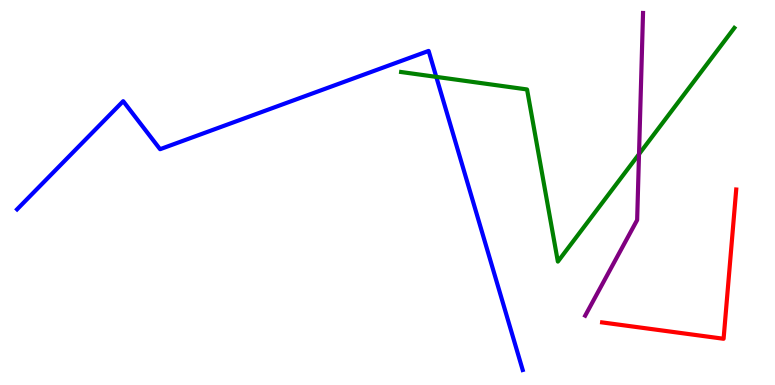[{'lines': ['blue', 'red'], 'intersections': []}, {'lines': ['green', 'red'], 'intersections': []}, {'lines': ['purple', 'red'], 'intersections': []}, {'lines': ['blue', 'green'], 'intersections': [{'x': 5.63, 'y': 8.0}]}, {'lines': ['blue', 'purple'], 'intersections': []}, {'lines': ['green', 'purple'], 'intersections': [{'x': 8.25, 'y': 6.0}]}]